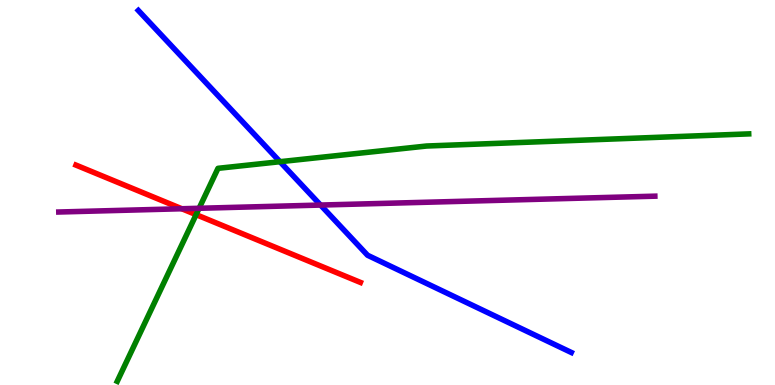[{'lines': ['blue', 'red'], 'intersections': []}, {'lines': ['green', 'red'], 'intersections': [{'x': 2.53, 'y': 4.42}]}, {'lines': ['purple', 'red'], 'intersections': [{'x': 2.35, 'y': 4.58}]}, {'lines': ['blue', 'green'], 'intersections': [{'x': 3.61, 'y': 5.8}]}, {'lines': ['blue', 'purple'], 'intersections': [{'x': 4.14, 'y': 4.67}]}, {'lines': ['green', 'purple'], 'intersections': [{'x': 2.57, 'y': 4.59}]}]